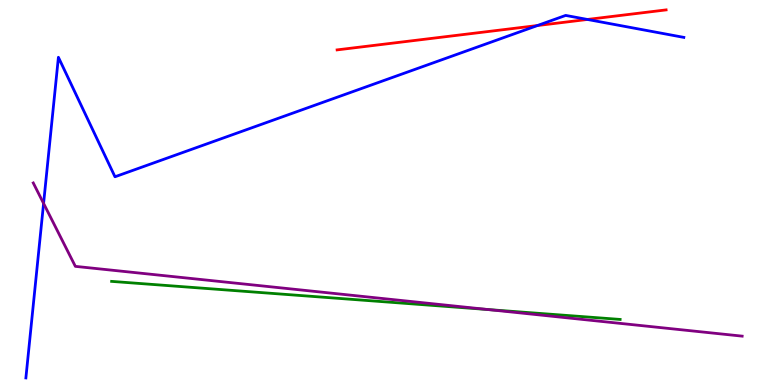[{'lines': ['blue', 'red'], 'intersections': [{'x': 6.93, 'y': 9.34}, {'x': 7.58, 'y': 9.49}]}, {'lines': ['green', 'red'], 'intersections': []}, {'lines': ['purple', 'red'], 'intersections': []}, {'lines': ['blue', 'green'], 'intersections': []}, {'lines': ['blue', 'purple'], 'intersections': [{'x': 0.562, 'y': 4.72}]}, {'lines': ['green', 'purple'], 'intersections': [{'x': 6.3, 'y': 1.96}]}]